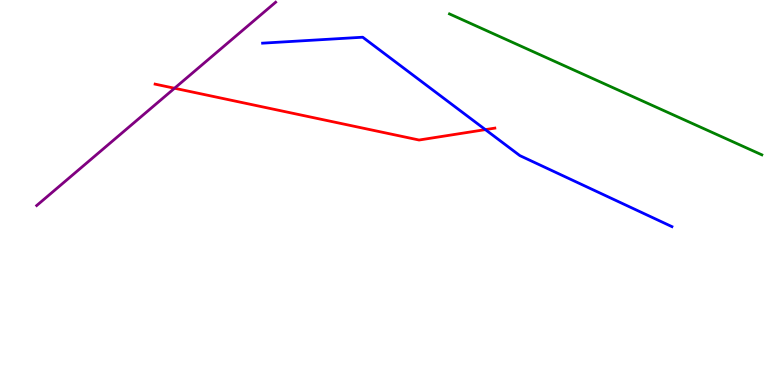[{'lines': ['blue', 'red'], 'intersections': [{'x': 6.26, 'y': 6.63}]}, {'lines': ['green', 'red'], 'intersections': []}, {'lines': ['purple', 'red'], 'intersections': [{'x': 2.25, 'y': 7.71}]}, {'lines': ['blue', 'green'], 'intersections': []}, {'lines': ['blue', 'purple'], 'intersections': []}, {'lines': ['green', 'purple'], 'intersections': []}]